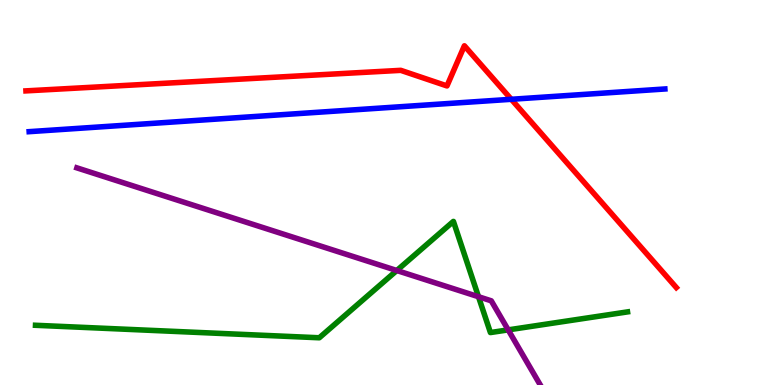[{'lines': ['blue', 'red'], 'intersections': [{'x': 6.6, 'y': 7.42}]}, {'lines': ['green', 'red'], 'intersections': []}, {'lines': ['purple', 'red'], 'intersections': []}, {'lines': ['blue', 'green'], 'intersections': []}, {'lines': ['blue', 'purple'], 'intersections': []}, {'lines': ['green', 'purple'], 'intersections': [{'x': 5.12, 'y': 2.97}, {'x': 6.17, 'y': 2.29}, {'x': 6.56, 'y': 1.43}]}]